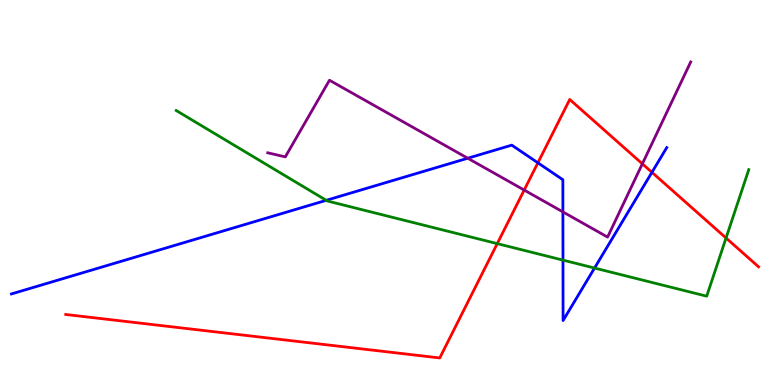[{'lines': ['blue', 'red'], 'intersections': [{'x': 6.94, 'y': 5.77}, {'x': 8.41, 'y': 5.52}]}, {'lines': ['green', 'red'], 'intersections': [{'x': 6.42, 'y': 3.67}, {'x': 9.37, 'y': 3.82}]}, {'lines': ['purple', 'red'], 'intersections': [{'x': 6.76, 'y': 5.06}, {'x': 8.29, 'y': 5.74}]}, {'lines': ['blue', 'green'], 'intersections': [{'x': 4.21, 'y': 4.8}, {'x': 7.26, 'y': 3.24}, {'x': 7.67, 'y': 3.04}]}, {'lines': ['blue', 'purple'], 'intersections': [{'x': 6.04, 'y': 5.89}, {'x': 7.26, 'y': 4.5}]}, {'lines': ['green', 'purple'], 'intersections': []}]